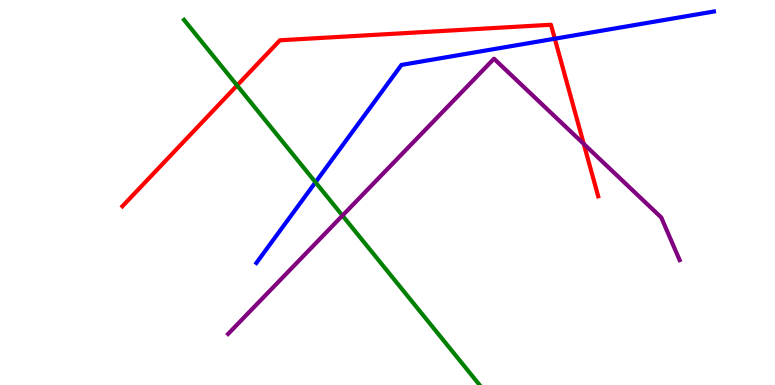[{'lines': ['blue', 'red'], 'intersections': [{'x': 7.16, 'y': 8.99}]}, {'lines': ['green', 'red'], 'intersections': [{'x': 3.06, 'y': 7.78}]}, {'lines': ['purple', 'red'], 'intersections': [{'x': 7.53, 'y': 6.26}]}, {'lines': ['blue', 'green'], 'intersections': [{'x': 4.07, 'y': 5.27}]}, {'lines': ['blue', 'purple'], 'intersections': []}, {'lines': ['green', 'purple'], 'intersections': [{'x': 4.42, 'y': 4.4}]}]